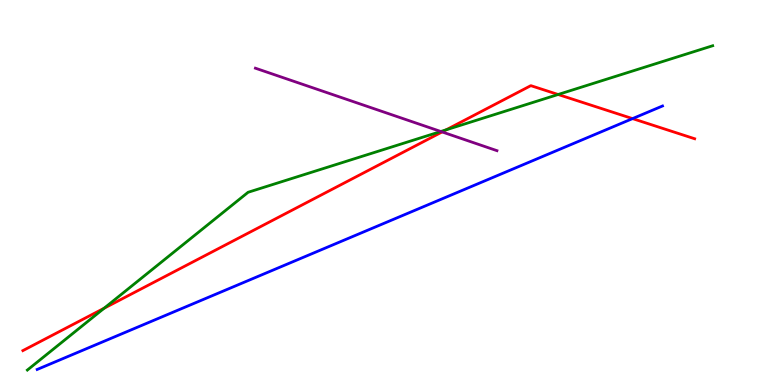[{'lines': ['blue', 'red'], 'intersections': [{'x': 8.16, 'y': 6.92}]}, {'lines': ['green', 'red'], 'intersections': [{'x': 1.34, 'y': 1.99}, {'x': 5.76, 'y': 6.63}, {'x': 7.2, 'y': 7.55}]}, {'lines': ['purple', 'red'], 'intersections': [{'x': 5.7, 'y': 6.57}]}, {'lines': ['blue', 'green'], 'intersections': []}, {'lines': ['blue', 'purple'], 'intersections': []}, {'lines': ['green', 'purple'], 'intersections': [{'x': 5.69, 'y': 6.58}]}]